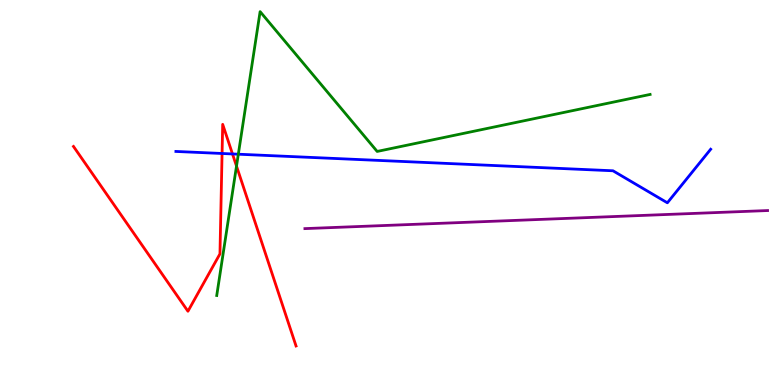[{'lines': ['blue', 'red'], 'intersections': [{'x': 2.87, 'y': 6.01}, {'x': 3.0, 'y': 6.0}]}, {'lines': ['green', 'red'], 'intersections': [{'x': 3.05, 'y': 5.69}]}, {'lines': ['purple', 'red'], 'intersections': []}, {'lines': ['blue', 'green'], 'intersections': [{'x': 3.08, 'y': 5.99}]}, {'lines': ['blue', 'purple'], 'intersections': []}, {'lines': ['green', 'purple'], 'intersections': []}]